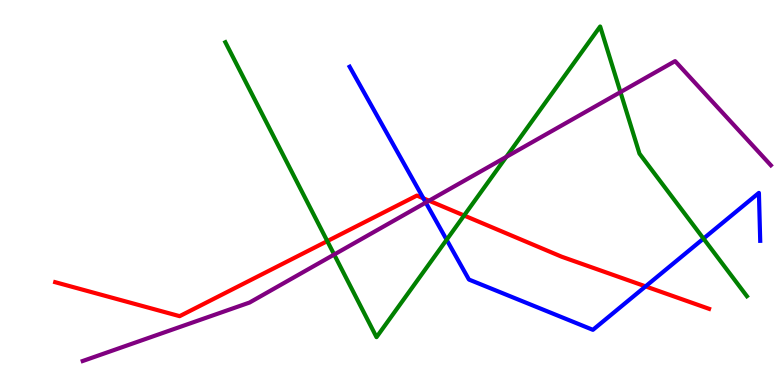[{'lines': ['blue', 'red'], 'intersections': [{'x': 5.46, 'y': 4.85}, {'x': 8.33, 'y': 2.56}]}, {'lines': ['green', 'red'], 'intersections': [{'x': 4.22, 'y': 3.74}, {'x': 5.99, 'y': 4.4}]}, {'lines': ['purple', 'red'], 'intersections': [{'x': 5.54, 'y': 4.79}]}, {'lines': ['blue', 'green'], 'intersections': [{'x': 5.76, 'y': 3.77}, {'x': 9.08, 'y': 3.8}]}, {'lines': ['blue', 'purple'], 'intersections': [{'x': 5.49, 'y': 4.74}]}, {'lines': ['green', 'purple'], 'intersections': [{'x': 4.31, 'y': 3.39}, {'x': 6.53, 'y': 5.93}, {'x': 8.01, 'y': 7.61}]}]